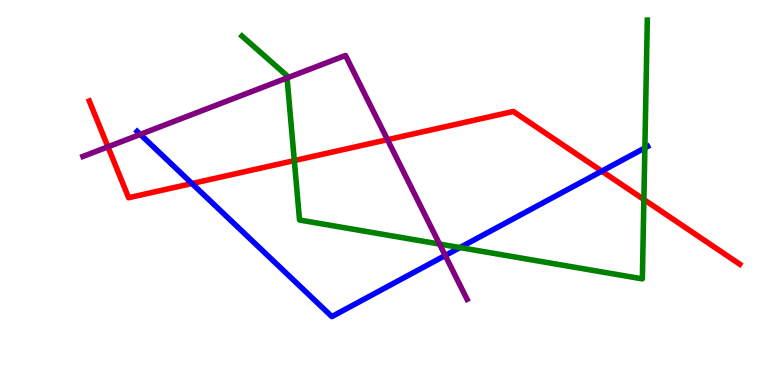[{'lines': ['blue', 'red'], 'intersections': [{'x': 2.48, 'y': 5.23}, {'x': 7.77, 'y': 5.55}]}, {'lines': ['green', 'red'], 'intersections': [{'x': 3.8, 'y': 5.83}, {'x': 8.31, 'y': 4.82}]}, {'lines': ['purple', 'red'], 'intersections': [{'x': 1.39, 'y': 6.19}, {'x': 5.0, 'y': 6.37}]}, {'lines': ['blue', 'green'], 'intersections': [{'x': 5.93, 'y': 3.57}, {'x': 8.32, 'y': 6.16}]}, {'lines': ['blue', 'purple'], 'intersections': [{'x': 1.81, 'y': 6.51}, {'x': 5.74, 'y': 3.36}]}, {'lines': ['green', 'purple'], 'intersections': [{'x': 3.7, 'y': 7.98}, {'x': 5.67, 'y': 3.66}]}]